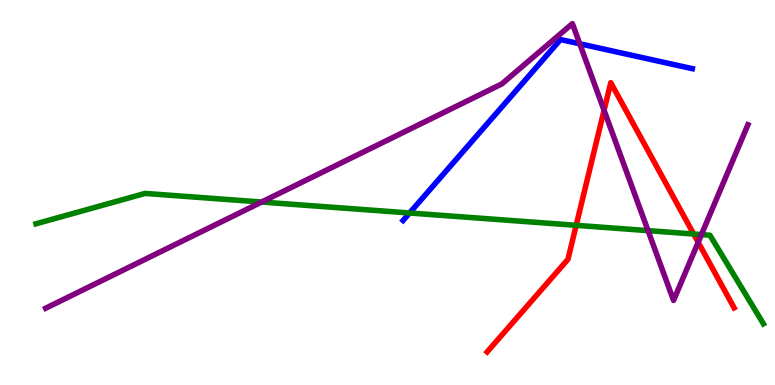[{'lines': ['blue', 'red'], 'intersections': []}, {'lines': ['green', 'red'], 'intersections': [{'x': 7.43, 'y': 4.15}, {'x': 8.95, 'y': 3.92}]}, {'lines': ['purple', 'red'], 'intersections': [{'x': 7.79, 'y': 7.13}, {'x': 9.01, 'y': 3.71}]}, {'lines': ['blue', 'green'], 'intersections': [{'x': 5.28, 'y': 4.47}]}, {'lines': ['blue', 'purple'], 'intersections': [{'x': 7.48, 'y': 8.86}]}, {'lines': ['green', 'purple'], 'intersections': [{'x': 3.38, 'y': 4.75}, {'x': 8.36, 'y': 4.01}, {'x': 9.05, 'y': 3.91}]}]